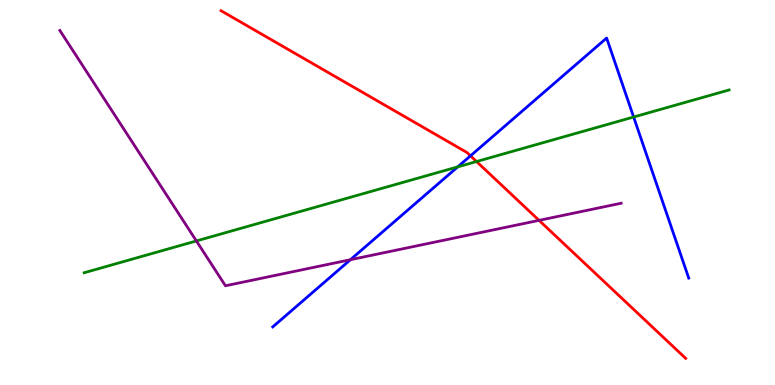[{'lines': ['blue', 'red'], 'intersections': [{'x': 6.07, 'y': 5.95}]}, {'lines': ['green', 'red'], 'intersections': [{'x': 6.15, 'y': 5.8}]}, {'lines': ['purple', 'red'], 'intersections': [{'x': 6.96, 'y': 4.28}]}, {'lines': ['blue', 'green'], 'intersections': [{'x': 5.91, 'y': 5.67}, {'x': 8.18, 'y': 6.96}]}, {'lines': ['blue', 'purple'], 'intersections': [{'x': 4.52, 'y': 3.25}]}, {'lines': ['green', 'purple'], 'intersections': [{'x': 2.53, 'y': 3.74}]}]